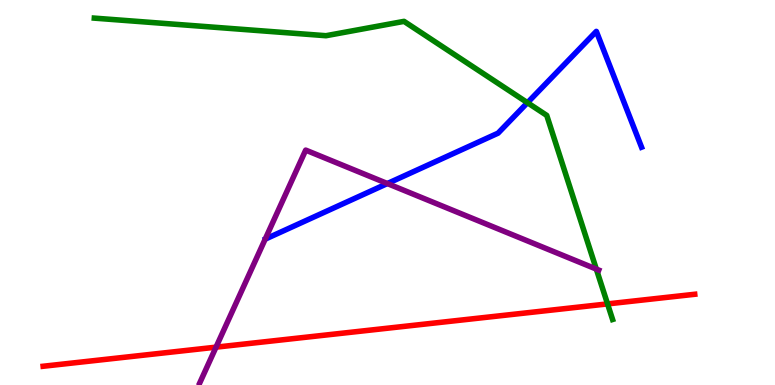[{'lines': ['blue', 'red'], 'intersections': []}, {'lines': ['green', 'red'], 'intersections': [{'x': 7.84, 'y': 2.11}]}, {'lines': ['purple', 'red'], 'intersections': [{'x': 2.79, 'y': 0.983}]}, {'lines': ['blue', 'green'], 'intersections': [{'x': 6.81, 'y': 7.33}]}, {'lines': ['blue', 'purple'], 'intersections': [{'x': 5.0, 'y': 5.23}]}, {'lines': ['green', 'purple'], 'intersections': [{'x': 7.69, 'y': 3.01}]}]